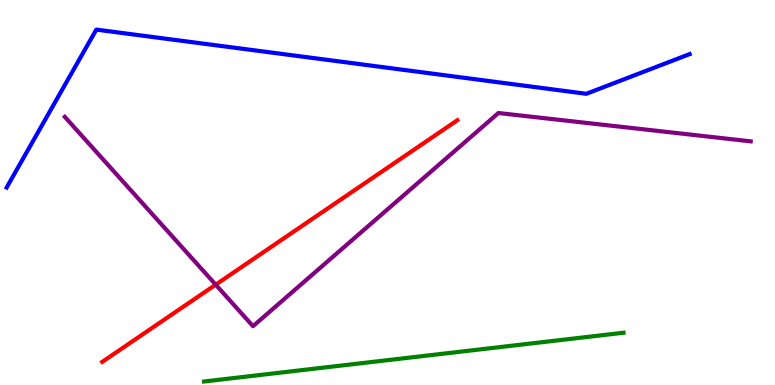[{'lines': ['blue', 'red'], 'intersections': []}, {'lines': ['green', 'red'], 'intersections': []}, {'lines': ['purple', 'red'], 'intersections': [{'x': 2.78, 'y': 2.61}]}, {'lines': ['blue', 'green'], 'intersections': []}, {'lines': ['blue', 'purple'], 'intersections': []}, {'lines': ['green', 'purple'], 'intersections': []}]